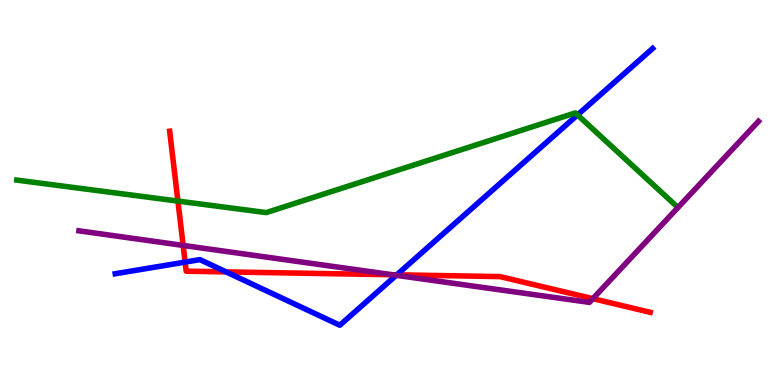[{'lines': ['blue', 'red'], 'intersections': [{'x': 2.39, 'y': 3.19}, {'x': 2.92, 'y': 2.94}, {'x': 5.12, 'y': 2.86}]}, {'lines': ['green', 'red'], 'intersections': [{'x': 2.3, 'y': 4.78}]}, {'lines': ['purple', 'red'], 'intersections': [{'x': 2.36, 'y': 3.63}, {'x': 5.06, 'y': 2.86}, {'x': 7.65, 'y': 2.24}]}, {'lines': ['blue', 'green'], 'intersections': [{'x': 7.45, 'y': 7.01}]}, {'lines': ['blue', 'purple'], 'intersections': [{'x': 5.11, 'y': 2.85}]}, {'lines': ['green', 'purple'], 'intersections': []}]